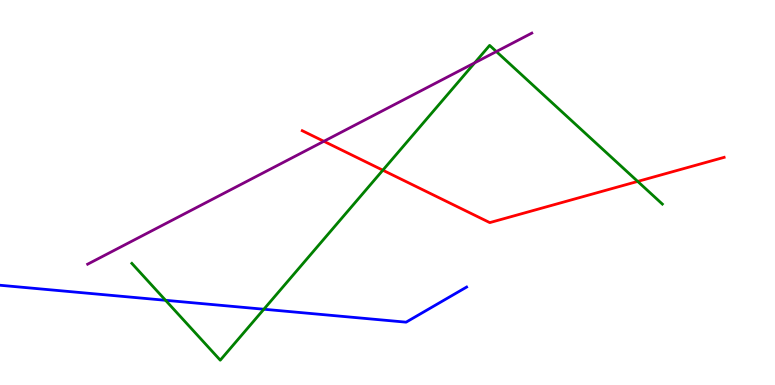[{'lines': ['blue', 'red'], 'intersections': []}, {'lines': ['green', 'red'], 'intersections': [{'x': 4.94, 'y': 5.58}, {'x': 8.23, 'y': 5.29}]}, {'lines': ['purple', 'red'], 'intersections': [{'x': 4.18, 'y': 6.33}]}, {'lines': ['blue', 'green'], 'intersections': [{'x': 2.14, 'y': 2.2}, {'x': 3.4, 'y': 1.97}]}, {'lines': ['blue', 'purple'], 'intersections': []}, {'lines': ['green', 'purple'], 'intersections': [{'x': 6.13, 'y': 8.37}, {'x': 6.4, 'y': 8.66}]}]